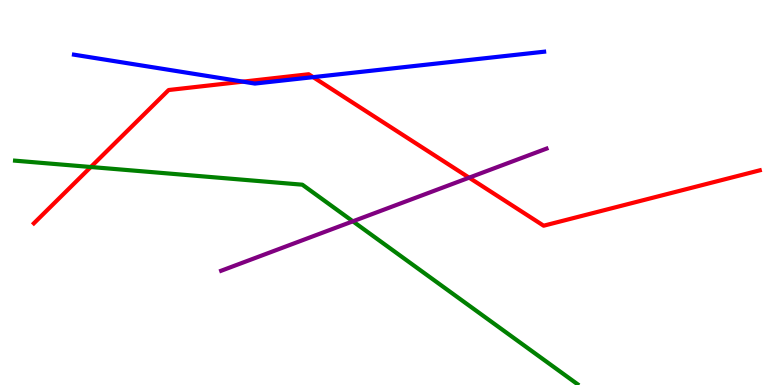[{'lines': ['blue', 'red'], 'intersections': [{'x': 3.13, 'y': 7.88}, {'x': 4.04, 'y': 8.0}]}, {'lines': ['green', 'red'], 'intersections': [{'x': 1.17, 'y': 5.66}]}, {'lines': ['purple', 'red'], 'intersections': [{'x': 6.05, 'y': 5.39}]}, {'lines': ['blue', 'green'], 'intersections': []}, {'lines': ['blue', 'purple'], 'intersections': []}, {'lines': ['green', 'purple'], 'intersections': [{'x': 4.55, 'y': 4.25}]}]